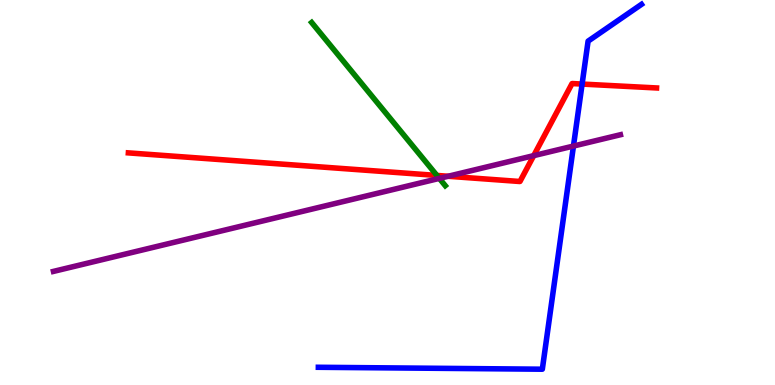[{'lines': ['blue', 'red'], 'intersections': [{'x': 7.51, 'y': 7.82}]}, {'lines': ['green', 'red'], 'intersections': [{'x': 5.64, 'y': 5.44}]}, {'lines': ['purple', 'red'], 'intersections': [{'x': 5.78, 'y': 5.42}, {'x': 6.89, 'y': 5.96}]}, {'lines': ['blue', 'green'], 'intersections': []}, {'lines': ['blue', 'purple'], 'intersections': [{'x': 7.4, 'y': 6.21}]}, {'lines': ['green', 'purple'], 'intersections': [{'x': 5.67, 'y': 5.37}]}]